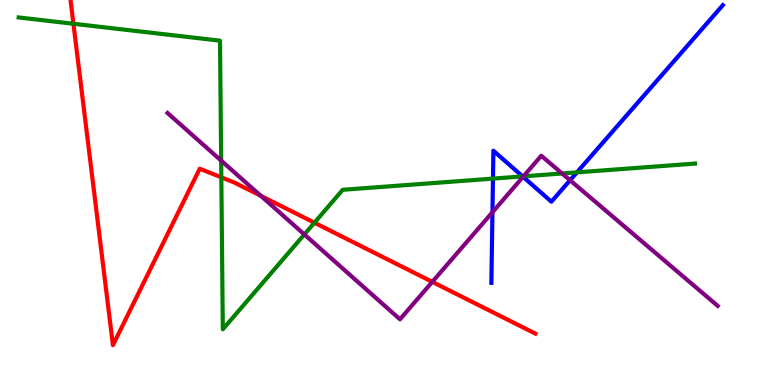[{'lines': ['blue', 'red'], 'intersections': []}, {'lines': ['green', 'red'], 'intersections': [{'x': 0.948, 'y': 9.38}, {'x': 2.86, 'y': 5.39}, {'x': 4.06, 'y': 4.22}]}, {'lines': ['purple', 'red'], 'intersections': [{'x': 3.37, 'y': 4.91}, {'x': 5.58, 'y': 2.68}]}, {'lines': ['blue', 'green'], 'intersections': [{'x': 6.36, 'y': 5.36}, {'x': 6.74, 'y': 5.42}, {'x': 7.44, 'y': 5.52}]}, {'lines': ['blue', 'purple'], 'intersections': [{'x': 6.35, 'y': 4.49}, {'x': 6.75, 'y': 5.41}, {'x': 7.36, 'y': 5.32}]}, {'lines': ['green', 'purple'], 'intersections': [{'x': 2.85, 'y': 5.83}, {'x': 3.93, 'y': 3.91}, {'x': 6.75, 'y': 5.42}, {'x': 7.25, 'y': 5.49}]}]